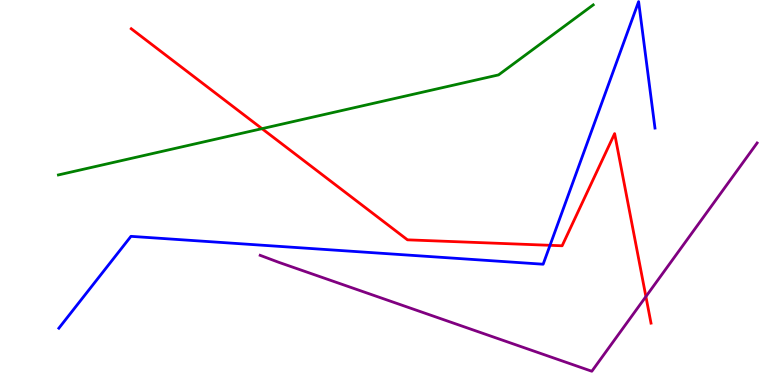[{'lines': ['blue', 'red'], 'intersections': [{'x': 7.1, 'y': 3.63}]}, {'lines': ['green', 'red'], 'intersections': [{'x': 3.38, 'y': 6.66}]}, {'lines': ['purple', 'red'], 'intersections': [{'x': 8.33, 'y': 2.3}]}, {'lines': ['blue', 'green'], 'intersections': []}, {'lines': ['blue', 'purple'], 'intersections': []}, {'lines': ['green', 'purple'], 'intersections': []}]